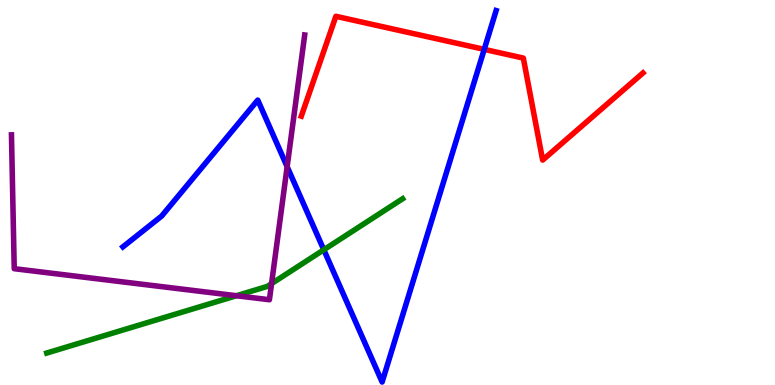[{'lines': ['blue', 'red'], 'intersections': [{'x': 6.25, 'y': 8.72}]}, {'lines': ['green', 'red'], 'intersections': []}, {'lines': ['purple', 'red'], 'intersections': []}, {'lines': ['blue', 'green'], 'intersections': [{'x': 4.18, 'y': 3.51}]}, {'lines': ['blue', 'purple'], 'intersections': [{'x': 3.71, 'y': 5.67}]}, {'lines': ['green', 'purple'], 'intersections': [{'x': 3.05, 'y': 2.32}, {'x': 3.5, 'y': 2.63}]}]